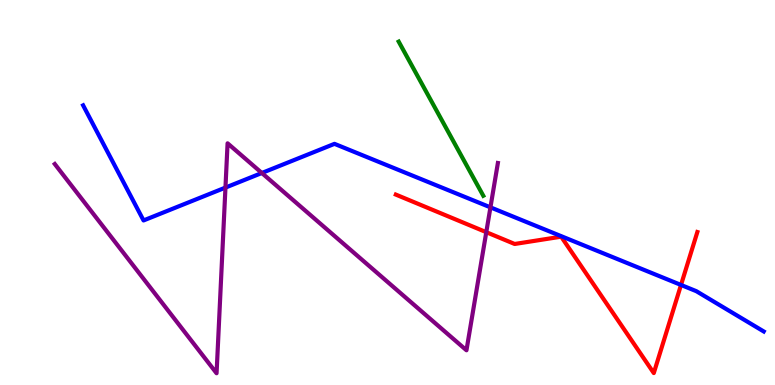[{'lines': ['blue', 'red'], 'intersections': [{'x': 8.79, 'y': 2.6}]}, {'lines': ['green', 'red'], 'intersections': []}, {'lines': ['purple', 'red'], 'intersections': [{'x': 6.27, 'y': 3.97}]}, {'lines': ['blue', 'green'], 'intersections': []}, {'lines': ['blue', 'purple'], 'intersections': [{'x': 2.91, 'y': 5.13}, {'x': 3.38, 'y': 5.51}, {'x': 6.33, 'y': 4.61}]}, {'lines': ['green', 'purple'], 'intersections': []}]